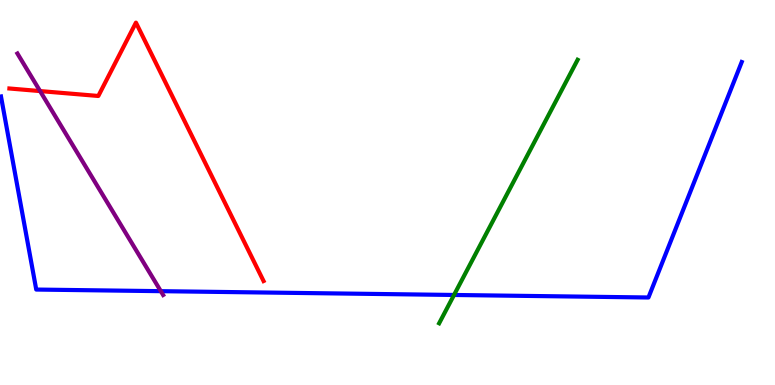[{'lines': ['blue', 'red'], 'intersections': []}, {'lines': ['green', 'red'], 'intersections': []}, {'lines': ['purple', 'red'], 'intersections': [{'x': 0.517, 'y': 7.63}]}, {'lines': ['blue', 'green'], 'intersections': [{'x': 5.86, 'y': 2.34}]}, {'lines': ['blue', 'purple'], 'intersections': [{'x': 2.08, 'y': 2.44}]}, {'lines': ['green', 'purple'], 'intersections': []}]